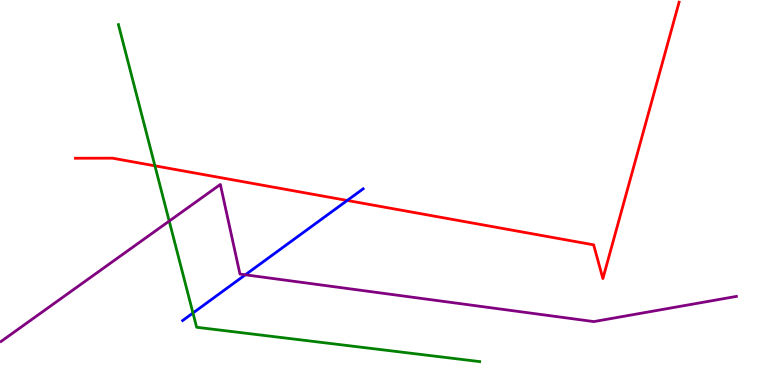[{'lines': ['blue', 'red'], 'intersections': [{'x': 4.48, 'y': 4.79}]}, {'lines': ['green', 'red'], 'intersections': [{'x': 2.0, 'y': 5.69}]}, {'lines': ['purple', 'red'], 'intersections': []}, {'lines': ['blue', 'green'], 'intersections': [{'x': 2.49, 'y': 1.87}]}, {'lines': ['blue', 'purple'], 'intersections': [{'x': 3.17, 'y': 2.86}]}, {'lines': ['green', 'purple'], 'intersections': [{'x': 2.18, 'y': 4.26}]}]